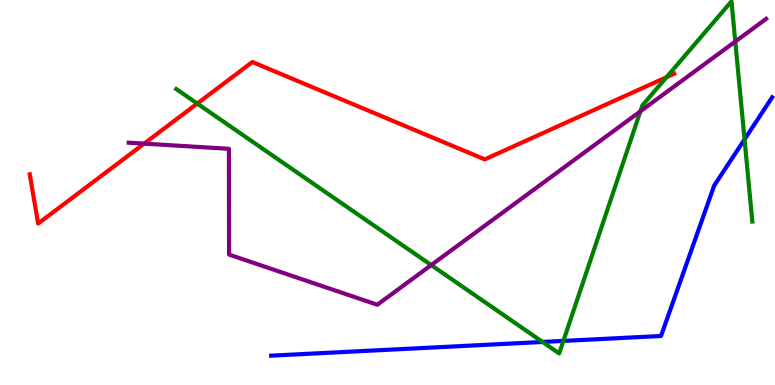[{'lines': ['blue', 'red'], 'intersections': []}, {'lines': ['green', 'red'], 'intersections': [{'x': 2.55, 'y': 7.31}, {'x': 8.6, 'y': 8.0}]}, {'lines': ['purple', 'red'], 'intersections': [{'x': 1.86, 'y': 6.27}]}, {'lines': ['blue', 'green'], 'intersections': [{'x': 7.0, 'y': 1.12}, {'x': 7.27, 'y': 1.15}, {'x': 9.61, 'y': 6.38}]}, {'lines': ['blue', 'purple'], 'intersections': []}, {'lines': ['green', 'purple'], 'intersections': [{'x': 5.56, 'y': 3.11}, {'x': 8.26, 'y': 7.11}, {'x': 9.49, 'y': 8.92}]}]